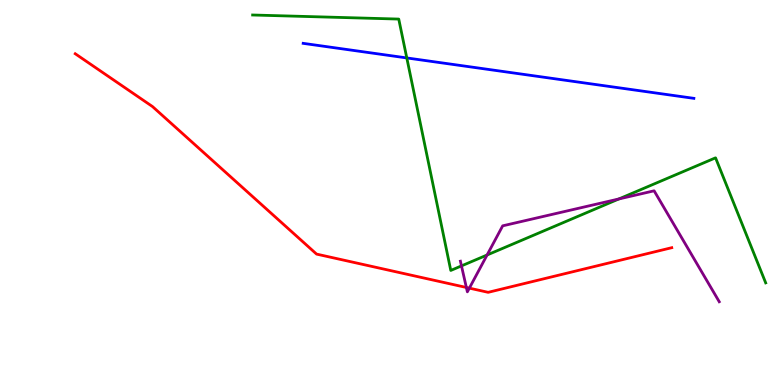[{'lines': ['blue', 'red'], 'intersections': []}, {'lines': ['green', 'red'], 'intersections': []}, {'lines': ['purple', 'red'], 'intersections': [{'x': 6.02, 'y': 2.53}, {'x': 6.06, 'y': 2.52}]}, {'lines': ['blue', 'green'], 'intersections': [{'x': 5.25, 'y': 8.5}]}, {'lines': ['blue', 'purple'], 'intersections': []}, {'lines': ['green', 'purple'], 'intersections': [{'x': 5.95, 'y': 3.09}, {'x': 6.28, 'y': 3.38}, {'x': 7.98, 'y': 4.83}]}]